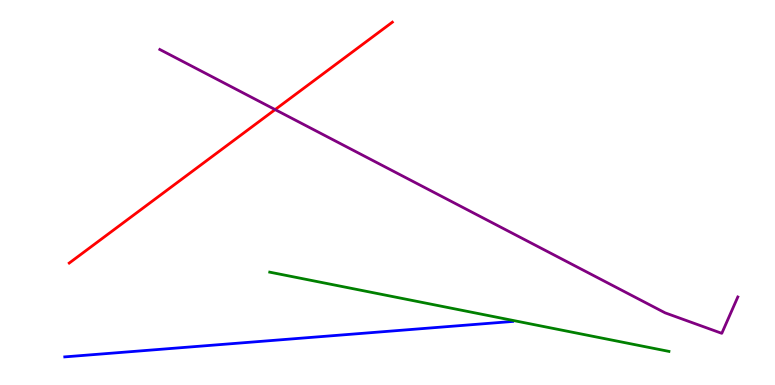[{'lines': ['blue', 'red'], 'intersections': []}, {'lines': ['green', 'red'], 'intersections': []}, {'lines': ['purple', 'red'], 'intersections': [{'x': 3.55, 'y': 7.15}]}, {'lines': ['blue', 'green'], 'intersections': []}, {'lines': ['blue', 'purple'], 'intersections': []}, {'lines': ['green', 'purple'], 'intersections': []}]